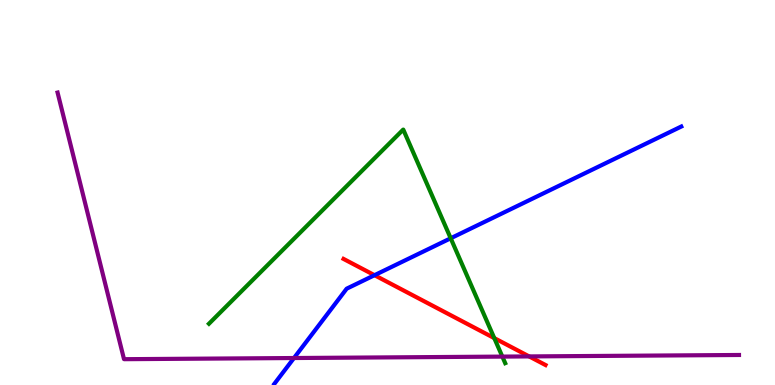[{'lines': ['blue', 'red'], 'intersections': [{'x': 4.83, 'y': 2.85}]}, {'lines': ['green', 'red'], 'intersections': [{'x': 6.38, 'y': 1.22}]}, {'lines': ['purple', 'red'], 'intersections': [{'x': 6.83, 'y': 0.742}]}, {'lines': ['blue', 'green'], 'intersections': [{'x': 5.82, 'y': 3.81}]}, {'lines': ['blue', 'purple'], 'intersections': [{'x': 3.79, 'y': 0.701}]}, {'lines': ['green', 'purple'], 'intersections': [{'x': 6.48, 'y': 0.738}]}]